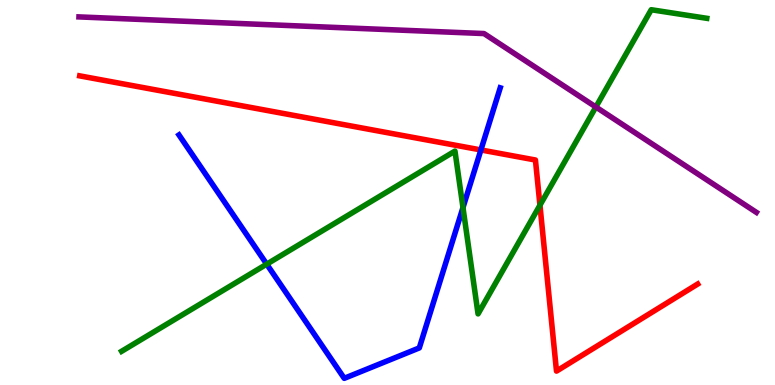[{'lines': ['blue', 'red'], 'intersections': [{'x': 6.21, 'y': 6.11}]}, {'lines': ['green', 'red'], 'intersections': [{'x': 6.97, 'y': 4.67}]}, {'lines': ['purple', 'red'], 'intersections': []}, {'lines': ['blue', 'green'], 'intersections': [{'x': 3.44, 'y': 3.14}, {'x': 5.97, 'y': 4.61}]}, {'lines': ['blue', 'purple'], 'intersections': []}, {'lines': ['green', 'purple'], 'intersections': [{'x': 7.69, 'y': 7.22}]}]